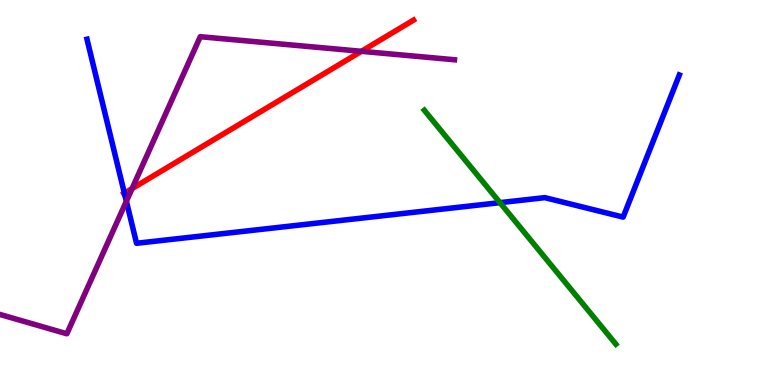[{'lines': ['blue', 'red'], 'intersections': [{'x': 1.61, 'y': 4.98}]}, {'lines': ['green', 'red'], 'intersections': []}, {'lines': ['purple', 'red'], 'intersections': [{'x': 1.7, 'y': 5.1}, {'x': 4.66, 'y': 8.67}]}, {'lines': ['blue', 'green'], 'intersections': [{'x': 6.45, 'y': 4.74}]}, {'lines': ['blue', 'purple'], 'intersections': [{'x': 1.63, 'y': 4.77}]}, {'lines': ['green', 'purple'], 'intersections': []}]